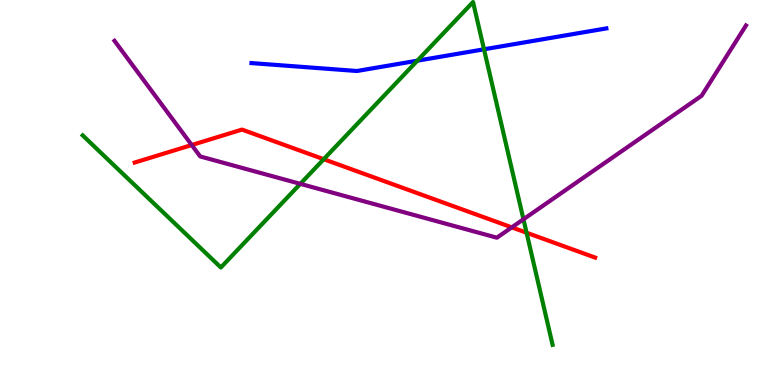[{'lines': ['blue', 'red'], 'intersections': []}, {'lines': ['green', 'red'], 'intersections': [{'x': 4.18, 'y': 5.86}, {'x': 6.79, 'y': 3.96}]}, {'lines': ['purple', 'red'], 'intersections': [{'x': 2.47, 'y': 6.23}, {'x': 6.6, 'y': 4.09}]}, {'lines': ['blue', 'green'], 'intersections': [{'x': 5.38, 'y': 8.42}, {'x': 6.25, 'y': 8.72}]}, {'lines': ['blue', 'purple'], 'intersections': []}, {'lines': ['green', 'purple'], 'intersections': [{'x': 3.87, 'y': 5.22}, {'x': 6.75, 'y': 4.3}]}]